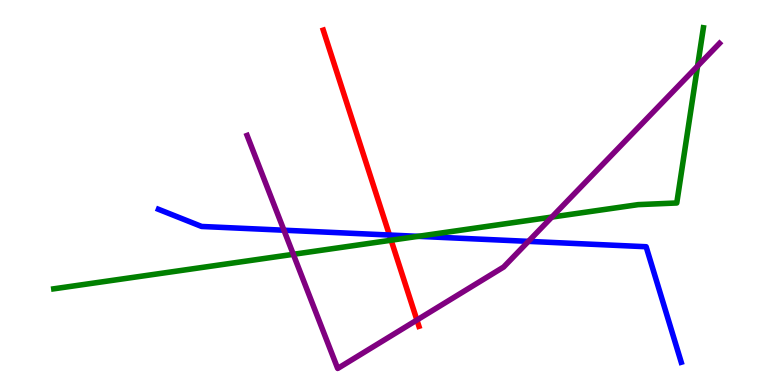[{'lines': ['blue', 'red'], 'intersections': [{'x': 5.03, 'y': 3.9}]}, {'lines': ['green', 'red'], 'intersections': [{'x': 5.05, 'y': 3.76}]}, {'lines': ['purple', 'red'], 'intersections': [{'x': 5.38, 'y': 1.69}]}, {'lines': ['blue', 'green'], 'intersections': [{'x': 5.4, 'y': 3.86}]}, {'lines': ['blue', 'purple'], 'intersections': [{'x': 3.66, 'y': 4.02}, {'x': 6.82, 'y': 3.73}]}, {'lines': ['green', 'purple'], 'intersections': [{'x': 3.78, 'y': 3.39}, {'x': 7.12, 'y': 4.36}, {'x': 9.0, 'y': 8.28}]}]